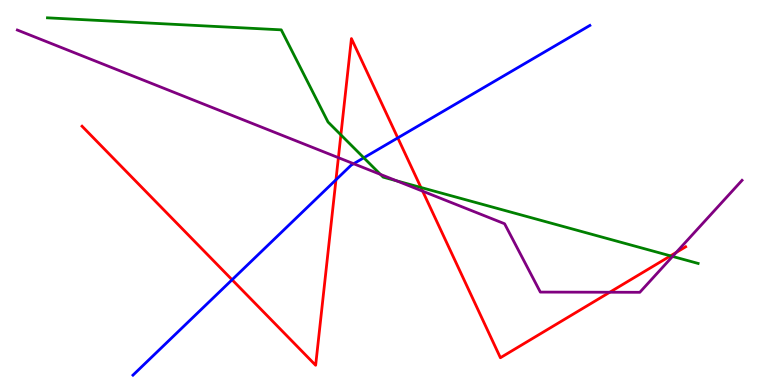[{'lines': ['blue', 'red'], 'intersections': [{'x': 2.99, 'y': 2.73}, {'x': 4.34, 'y': 5.33}, {'x': 5.13, 'y': 6.42}]}, {'lines': ['green', 'red'], 'intersections': [{'x': 4.4, 'y': 6.5}, {'x': 5.43, 'y': 5.13}, {'x': 8.65, 'y': 3.35}]}, {'lines': ['purple', 'red'], 'intersections': [{'x': 4.37, 'y': 5.9}, {'x': 5.45, 'y': 5.03}, {'x': 7.87, 'y': 2.41}, {'x': 8.73, 'y': 3.44}]}, {'lines': ['blue', 'green'], 'intersections': [{'x': 4.69, 'y': 5.9}]}, {'lines': ['blue', 'purple'], 'intersections': [{'x': 4.56, 'y': 5.75}]}, {'lines': ['green', 'purple'], 'intersections': [{'x': 4.91, 'y': 5.47}, {'x': 5.12, 'y': 5.3}, {'x': 8.68, 'y': 3.34}]}]